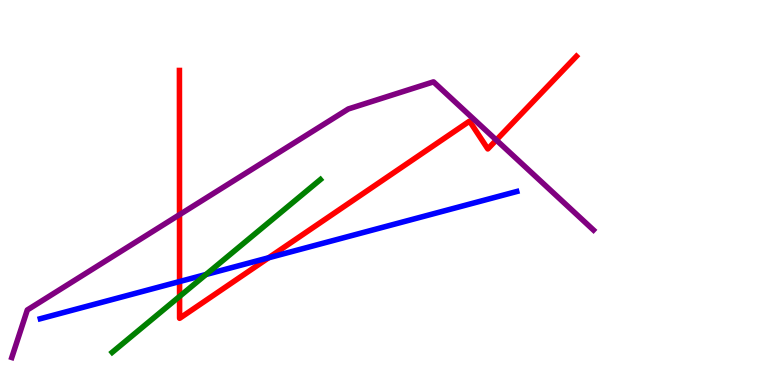[{'lines': ['blue', 'red'], 'intersections': [{'x': 2.32, 'y': 2.69}, {'x': 3.47, 'y': 3.3}]}, {'lines': ['green', 'red'], 'intersections': [{'x': 2.32, 'y': 2.3}]}, {'lines': ['purple', 'red'], 'intersections': [{'x': 2.32, 'y': 4.42}, {'x': 6.4, 'y': 6.36}]}, {'lines': ['blue', 'green'], 'intersections': [{'x': 2.66, 'y': 2.87}]}, {'lines': ['blue', 'purple'], 'intersections': []}, {'lines': ['green', 'purple'], 'intersections': []}]